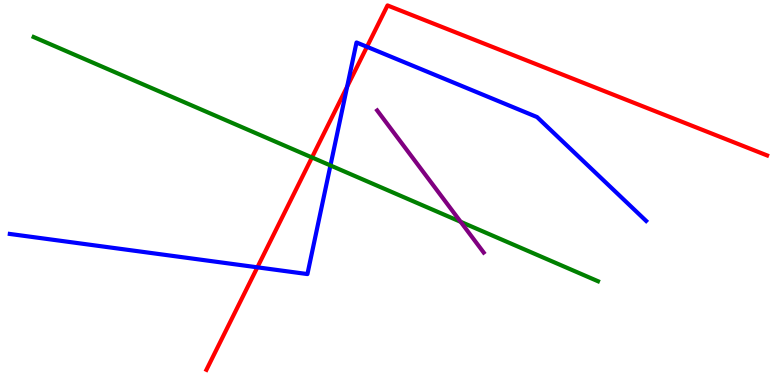[{'lines': ['blue', 'red'], 'intersections': [{'x': 3.32, 'y': 3.06}, {'x': 4.48, 'y': 7.75}, {'x': 4.73, 'y': 8.78}]}, {'lines': ['green', 'red'], 'intersections': [{'x': 4.03, 'y': 5.91}]}, {'lines': ['purple', 'red'], 'intersections': []}, {'lines': ['blue', 'green'], 'intersections': [{'x': 4.26, 'y': 5.7}]}, {'lines': ['blue', 'purple'], 'intersections': []}, {'lines': ['green', 'purple'], 'intersections': [{'x': 5.94, 'y': 4.24}]}]